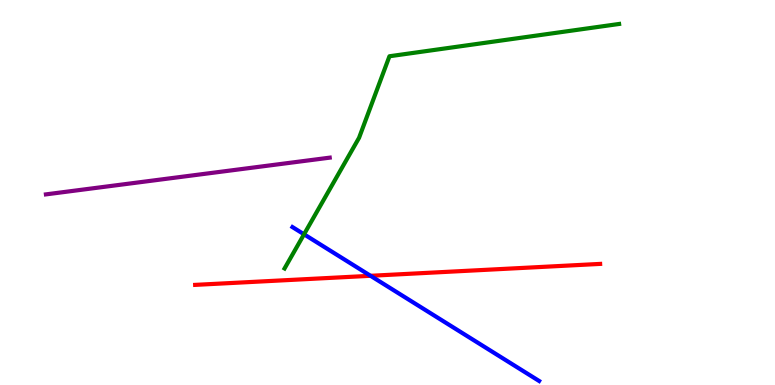[{'lines': ['blue', 'red'], 'intersections': [{'x': 4.78, 'y': 2.84}]}, {'lines': ['green', 'red'], 'intersections': []}, {'lines': ['purple', 'red'], 'intersections': []}, {'lines': ['blue', 'green'], 'intersections': [{'x': 3.92, 'y': 3.91}]}, {'lines': ['blue', 'purple'], 'intersections': []}, {'lines': ['green', 'purple'], 'intersections': []}]